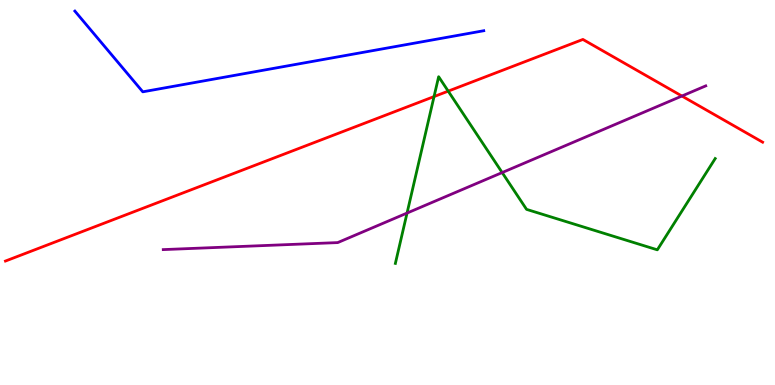[{'lines': ['blue', 'red'], 'intersections': []}, {'lines': ['green', 'red'], 'intersections': [{'x': 5.6, 'y': 7.49}, {'x': 5.78, 'y': 7.63}]}, {'lines': ['purple', 'red'], 'intersections': [{'x': 8.8, 'y': 7.51}]}, {'lines': ['blue', 'green'], 'intersections': []}, {'lines': ['blue', 'purple'], 'intersections': []}, {'lines': ['green', 'purple'], 'intersections': [{'x': 5.25, 'y': 4.47}, {'x': 6.48, 'y': 5.52}]}]